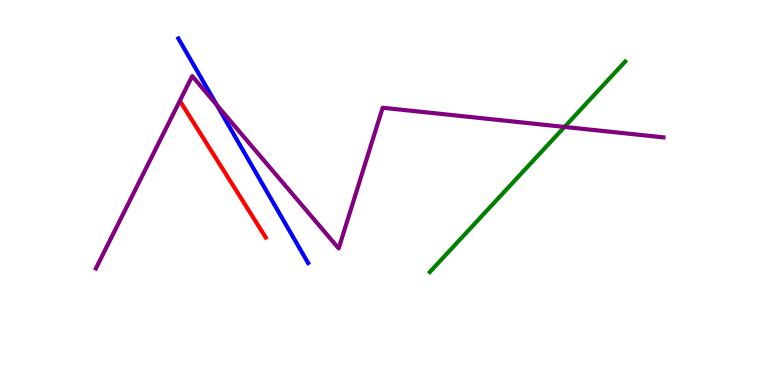[{'lines': ['blue', 'red'], 'intersections': []}, {'lines': ['green', 'red'], 'intersections': []}, {'lines': ['purple', 'red'], 'intersections': []}, {'lines': ['blue', 'green'], 'intersections': []}, {'lines': ['blue', 'purple'], 'intersections': [{'x': 2.8, 'y': 7.27}]}, {'lines': ['green', 'purple'], 'intersections': [{'x': 7.28, 'y': 6.7}]}]